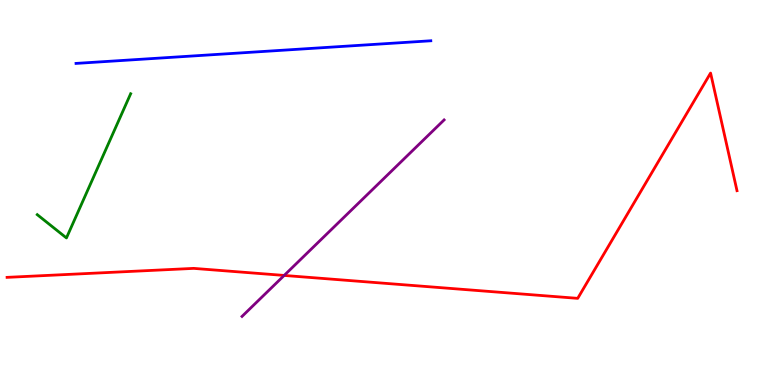[{'lines': ['blue', 'red'], 'intersections': []}, {'lines': ['green', 'red'], 'intersections': []}, {'lines': ['purple', 'red'], 'intersections': [{'x': 3.67, 'y': 2.85}]}, {'lines': ['blue', 'green'], 'intersections': []}, {'lines': ['blue', 'purple'], 'intersections': []}, {'lines': ['green', 'purple'], 'intersections': []}]